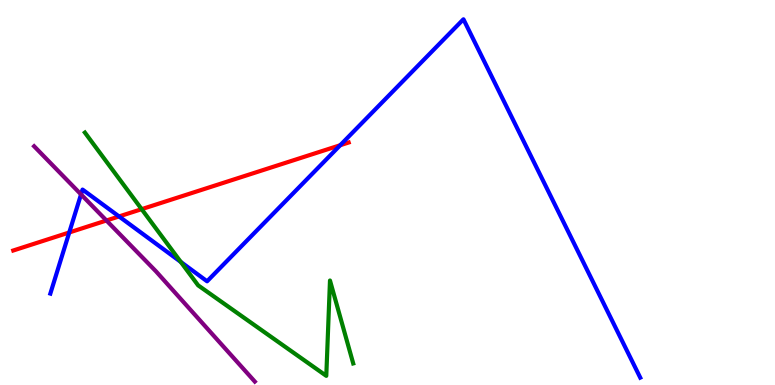[{'lines': ['blue', 'red'], 'intersections': [{'x': 0.894, 'y': 3.96}, {'x': 1.54, 'y': 4.38}, {'x': 4.39, 'y': 6.23}]}, {'lines': ['green', 'red'], 'intersections': [{'x': 1.83, 'y': 4.57}]}, {'lines': ['purple', 'red'], 'intersections': [{'x': 1.37, 'y': 4.27}]}, {'lines': ['blue', 'green'], 'intersections': [{'x': 2.33, 'y': 3.2}]}, {'lines': ['blue', 'purple'], 'intersections': [{'x': 1.05, 'y': 4.95}]}, {'lines': ['green', 'purple'], 'intersections': []}]